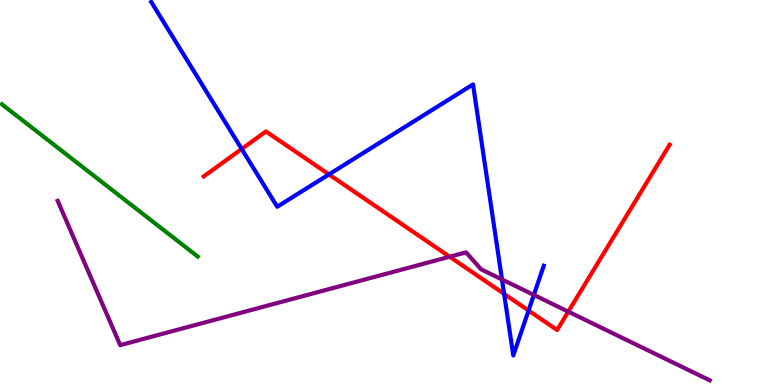[{'lines': ['blue', 'red'], 'intersections': [{'x': 3.12, 'y': 6.13}, {'x': 4.24, 'y': 5.47}, {'x': 6.5, 'y': 2.37}, {'x': 6.82, 'y': 1.93}]}, {'lines': ['green', 'red'], 'intersections': []}, {'lines': ['purple', 'red'], 'intersections': [{'x': 5.8, 'y': 3.33}, {'x': 7.33, 'y': 1.91}]}, {'lines': ['blue', 'green'], 'intersections': []}, {'lines': ['blue', 'purple'], 'intersections': [{'x': 6.48, 'y': 2.74}, {'x': 6.89, 'y': 2.34}]}, {'lines': ['green', 'purple'], 'intersections': []}]